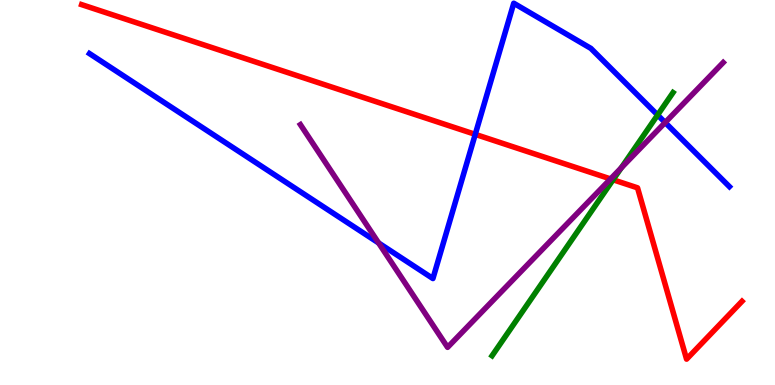[{'lines': ['blue', 'red'], 'intersections': [{'x': 6.13, 'y': 6.51}]}, {'lines': ['green', 'red'], 'intersections': [{'x': 7.91, 'y': 5.33}]}, {'lines': ['purple', 'red'], 'intersections': [{'x': 7.88, 'y': 5.35}]}, {'lines': ['blue', 'green'], 'intersections': [{'x': 8.49, 'y': 7.01}]}, {'lines': ['blue', 'purple'], 'intersections': [{'x': 4.89, 'y': 3.69}, {'x': 8.58, 'y': 6.82}]}, {'lines': ['green', 'purple'], 'intersections': [{'x': 8.02, 'y': 5.64}]}]